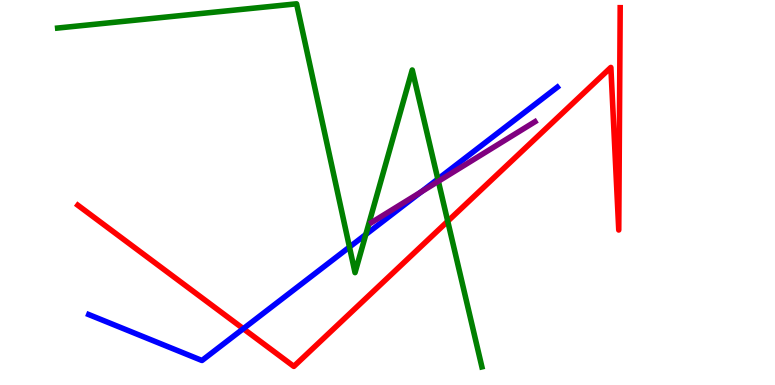[{'lines': ['blue', 'red'], 'intersections': [{'x': 3.14, 'y': 1.46}]}, {'lines': ['green', 'red'], 'intersections': [{'x': 5.78, 'y': 4.25}]}, {'lines': ['purple', 'red'], 'intersections': []}, {'lines': ['blue', 'green'], 'intersections': [{'x': 4.51, 'y': 3.58}, {'x': 4.72, 'y': 3.91}, {'x': 5.65, 'y': 5.35}]}, {'lines': ['blue', 'purple'], 'intersections': [{'x': 5.44, 'y': 5.02}]}, {'lines': ['green', 'purple'], 'intersections': [{'x': 5.66, 'y': 5.29}]}]